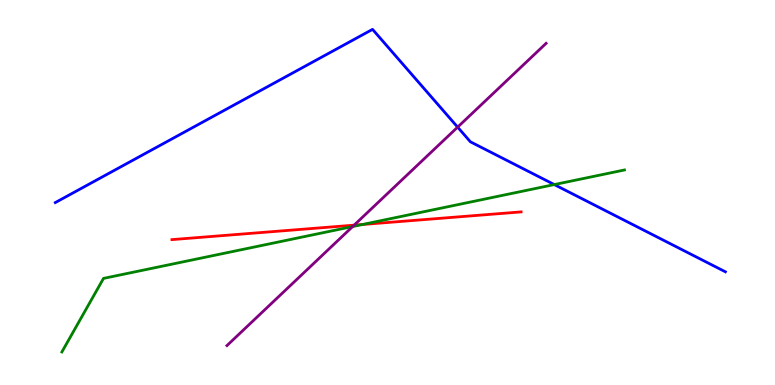[{'lines': ['blue', 'red'], 'intersections': []}, {'lines': ['green', 'red'], 'intersections': [{'x': 4.68, 'y': 4.17}]}, {'lines': ['purple', 'red'], 'intersections': [{'x': 4.57, 'y': 4.15}]}, {'lines': ['blue', 'green'], 'intersections': [{'x': 7.15, 'y': 5.21}]}, {'lines': ['blue', 'purple'], 'intersections': [{'x': 5.9, 'y': 6.7}]}, {'lines': ['green', 'purple'], 'intersections': [{'x': 4.55, 'y': 4.12}]}]